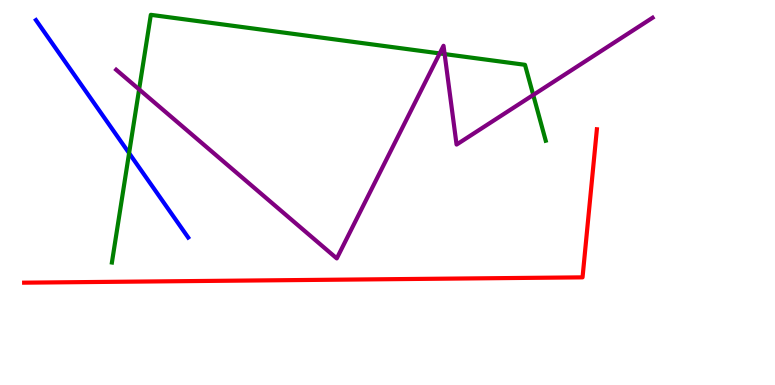[{'lines': ['blue', 'red'], 'intersections': []}, {'lines': ['green', 'red'], 'intersections': []}, {'lines': ['purple', 'red'], 'intersections': []}, {'lines': ['blue', 'green'], 'intersections': [{'x': 1.67, 'y': 6.02}]}, {'lines': ['blue', 'purple'], 'intersections': []}, {'lines': ['green', 'purple'], 'intersections': [{'x': 1.8, 'y': 7.68}, {'x': 5.67, 'y': 8.61}, {'x': 5.74, 'y': 8.6}, {'x': 6.88, 'y': 7.53}]}]